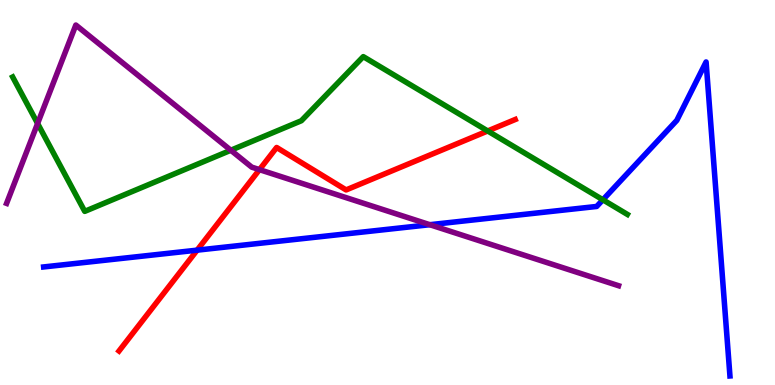[{'lines': ['blue', 'red'], 'intersections': [{'x': 2.54, 'y': 3.5}]}, {'lines': ['green', 'red'], 'intersections': [{'x': 6.29, 'y': 6.6}]}, {'lines': ['purple', 'red'], 'intersections': [{'x': 3.35, 'y': 5.59}]}, {'lines': ['blue', 'green'], 'intersections': [{'x': 7.78, 'y': 4.81}]}, {'lines': ['blue', 'purple'], 'intersections': [{'x': 5.55, 'y': 4.16}]}, {'lines': ['green', 'purple'], 'intersections': [{'x': 0.485, 'y': 6.79}, {'x': 2.98, 'y': 6.1}]}]